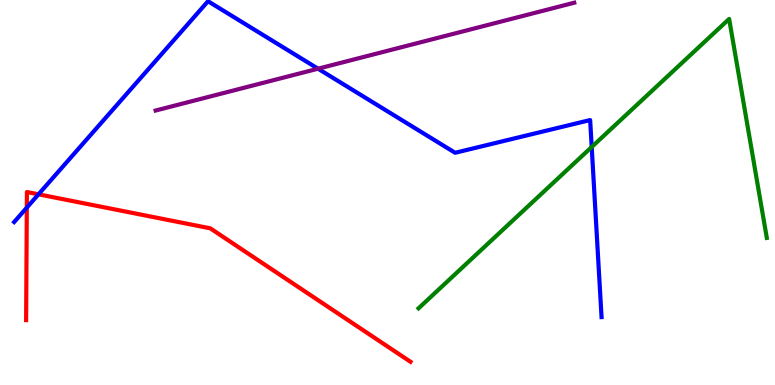[{'lines': ['blue', 'red'], 'intersections': [{'x': 0.346, 'y': 4.61}, {'x': 0.497, 'y': 4.95}]}, {'lines': ['green', 'red'], 'intersections': []}, {'lines': ['purple', 'red'], 'intersections': []}, {'lines': ['blue', 'green'], 'intersections': [{'x': 7.63, 'y': 6.18}]}, {'lines': ['blue', 'purple'], 'intersections': [{'x': 4.1, 'y': 8.22}]}, {'lines': ['green', 'purple'], 'intersections': []}]